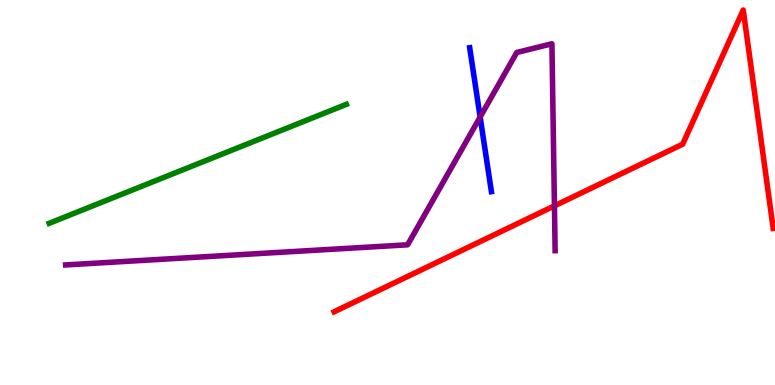[{'lines': ['blue', 'red'], 'intersections': []}, {'lines': ['green', 'red'], 'intersections': []}, {'lines': ['purple', 'red'], 'intersections': [{'x': 7.15, 'y': 4.65}]}, {'lines': ['blue', 'green'], 'intersections': []}, {'lines': ['blue', 'purple'], 'intersections': [{'x': 6.2, 'y': 6.96}]}, {'lines': ['green', 'purple'], 'intersections': []}]